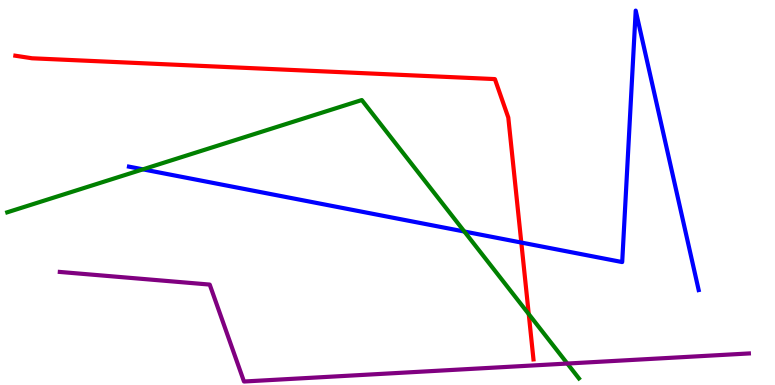[{'lines': ['blue', 'red'], 'intersections': [{'x': 6.73, 'y': 3.7}]}, {'lines': ['green', 'red'], 'intersections': [{'x': 6.82, 'y': 1.84}]}, {'lines': ['purple', 'red'], 'intersections': []}, {'lines': ['blue', 'green'], 'intersections': [{'x': 1.84, 'y': 5.6}, {'x': 5.99, 'y': 3.99}]}, {'lines': ['blue', 'purple'], 'intersections': []}, {'lines': ['green', 'purple'], 'intersections': [{'x': 7.32, 'y': 0.557}]}]